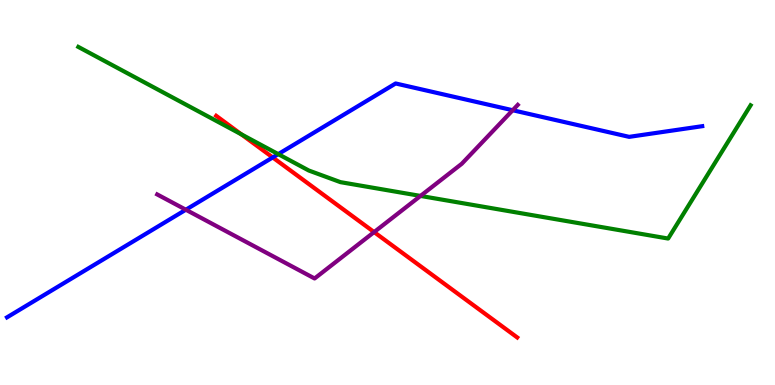[{'lines': ['blue', 'red'], 'intersections': [{'x': 3.52, 'y': 5.91}]}, {'lines': ['green', 'red'], 'intersections': [{'x': 3.11, 'y': 6.51}]}, {'lines': ['purple', 'red'], 'intersections': [{'x': 4.83, 'y': 3.97}]}, {'lines': ['blue', 'green'], 'intersections': [{'x': 3.59, 'y': 6.0}]}, {'lines': ['blue', 'purple'], 'intersections': [{'x': 2.4, 'y': 4.55}, {'x': 6.62, 'y': 7.14}]}, {'lines': ['green', 'purple'], 'intersections': [{'x': 5.43, 'y': 4.91}]}]